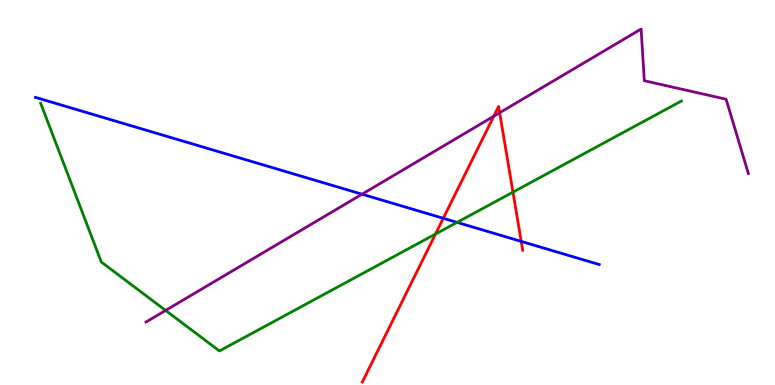[{'lines': ['blue', 'red'], 'intersections': [{'x': 5.72, 'y': 4.33}, {'x': 6.73, 'y': 3.73}]}, {'lines': ['green', 'red'], 'intersections': [{'x': 5.62, 'y': 3.92}, {'x': 6.62, 'y': 5.01}]}, {'lines': ['purple', 'red'], 'intersections': [{'x': 6.37, 'y': 6.98}, {'x': 6.45, 'y': 7.07}]}, {'lines': ['blue', 'green'], 'intersections': [{'x': 5.9, 'y': 4.22}]}, {'lines': ['blue', 'purple'], 'intersections': [{'x': 4.67, 'y': 4.96}]}, {'lines': ['green', 'purple'], 'intersections': [{'x': 2.14, 'y': 1.94}]}]